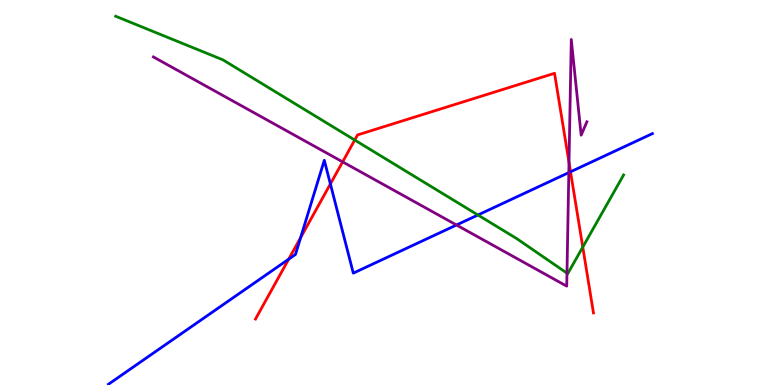[{'lines': ['blue', 'red'], 'intersections': [{'x': 3.72, 'y': 3.27}, {'x': 3.88, 'y': 3.83}, {'x': 4.26, 'y': 5.22}, {'x': 7.36, 'y': 5.54}]}, {'lines': ['green', 'red'], 'intersections': [{'x': 4.58, 'y': 6.36}, {'x': 7.52, 'y': 3.58}]}, {'lines': ['purple', 'red'], 'intersections': [{'x': 4.42, 'y': 5.8}, {'x': 7.34, 'y': 5.78}]}, {'lines': ['blue', 'green'], 'intersections': [{'x': 6.17, 'y': 4.42}]}, {'lines': ['blue', 'purple'], 'intersections': [{'x': 5.89, 'y': 4.16}, {'x': 7.34, 'y': 5.52}]}, {'lines': ['green', 'purple'], 'intersections': [{'x': 7.32, 'y': 2.91}]}]